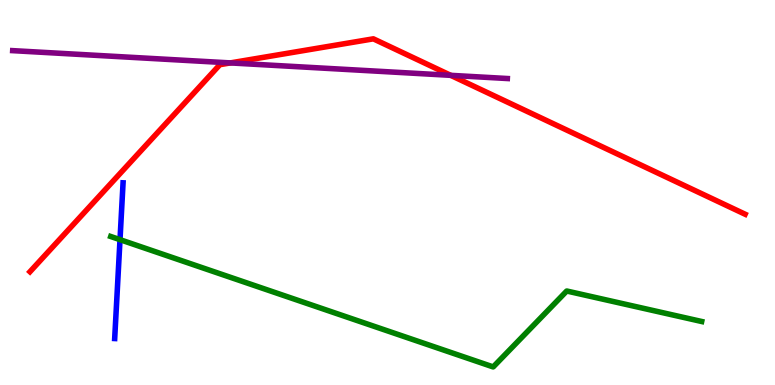[{'lines': ['blue', 'red'], 'intersections': []}, {'lines': ['green', 'red'], 'intersections': []}, {'lines': ['purple', 'red'], 'intersections': [{'x': 2.97, 'y': 8.37}, {'x': 5.82, 'y': 8.04}]}, {'lines': ['blue', 'green'], 'intersections': [{'x': 1.55, 'y': 3.78}]}, {'lines': ['blue', 'purple'], 'intersections': []}, {'lines': ['green', 'purple'], 'intersections': []}]